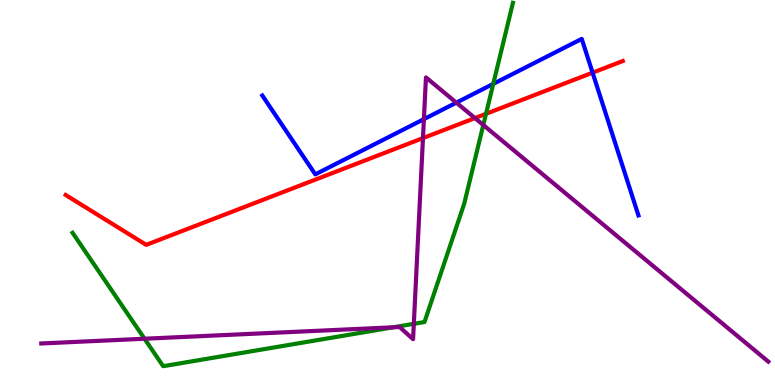[{'lines': ['blue', 'red'], 'intersections': [{'x': 7.65, 'y': 8.11}]}, {'lines': ['green', 'red'], 'intersections': [{'x': 6.27, 'y': 7.04}]}, {'lines': ['purple', 'red'], 'intersections': [{'x': 5.46, 'y': 6.41}, {'x': 6.13, 'y': 6.93}]}, {'lines': ['blue', 'green'], 'intersections': [{'x': 6.36, 'y': 7.82}]}, {'lines': ['blue', 'purple'], 'intersections': [{'x': 5.47, 'y': 6.91}, {'x': 5.89, 'y': 7.33}]}, {'lines': ['green', 'purple'], 'intersections': [{'x': 1.86, 'y': 1.2}, {'x': 5.07, 'y': 1.5}, {'x': 5.34, 'y': 1.59}, {'x': 6.24, 'y': 6.75}]}]